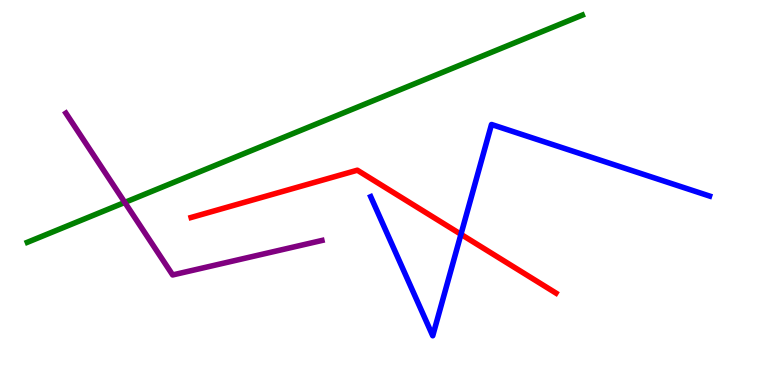[{'lines': ['blue', 'red'], 'intersections': [{'x': 5.95, 'y': 3.91}]}, {'lines': ['green', 'red'], 'intersections': []}, {'lines': ['purple', 'red'], 'intersections': []}, {'lines': ['blue', 'green'], 'intersections': []}, {'lines': ['blue', 'purple'], 'intersections': []}, {'lines': ['green', 'purple'], 'intersections': [{'x': 1.61, 'y': 4.74}]}]